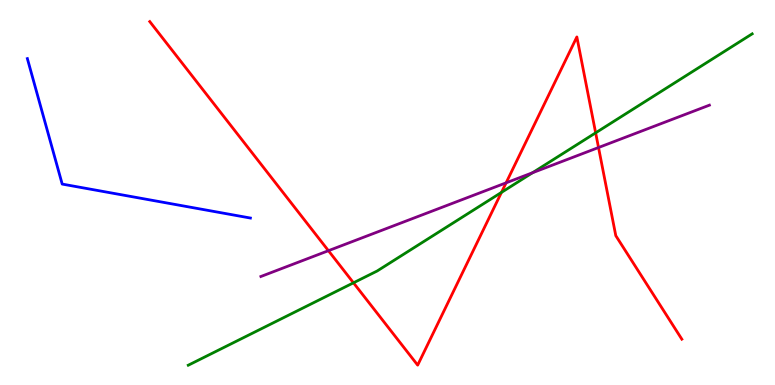[{'lines': ['blue', 'red'], 'intersections': []}, {'lines': ['green', 'red'], 'intersections': [{'x': 4.56, 'y': 2.65}, {'x': 6.47, 'y': 5.0}, {'x': 7.69, 'y': 6.55}]}, {'lines': ['purple', 'red'], 'intersections': [{'x': 4.24, 'y': 3.49}, {'x': 6.53, 'y': 5.25}, {'x': 7.72, 'y': 6.17}]}, {'lines': ['blue', 'green'], 'intersections': []}, {'lines': ['blue', 'purple'], 'intersections': []}, {'lines': ['green', 'purple'], 'intersections': [{'x': 6.87, 'y': 5.51}]}]